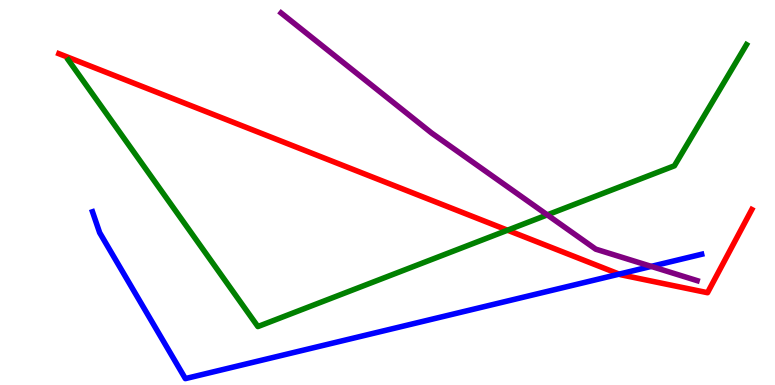[{'lines': ['blue', 'red'], 'intersections': [{'x': 7.99, 'y': 2.88}]}, {'lines': ['green', 'red'], 'intersections': [{'x': 6.55, 'y': 4.02}]}, {'lines': ['purple', 'red'], 'intersections': []}, {'lines': ['blue', 'green'], 'intersections': []}, {'lines': ['blue', 'purple'], 'intersections': [{'x': 8.4, 'y': 3.08}]}, {'lines': ['green', 'purple'], 'intersections': [{'x': 7.06, 'y': 4.42}]}]